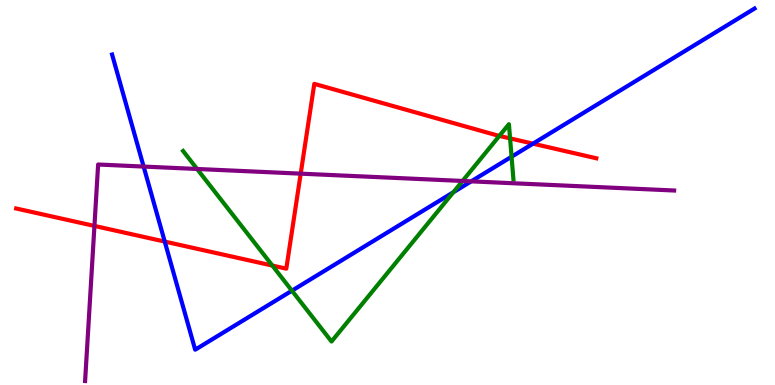[{'lines': ['blue', 'red'], 'intersections': [{'x': 2.13, 'y': 3.72}, {'x': 6.88, 'y': 6.27}]}, {'lines': ['green', 'red'], 'intersections': [{'x': 3.51, 'y': 3.1}, {'x': 6.44, 'y': 6.47}, {'x': 6.58, 'y': 6.41}]}, {'lines': ['purple', 'red'], 'intersections': [{'x': 1.22, 'y': 4.13}, {'x': 3.88, 'y': 5.49}]}, {'lines': ['blue', 'green'], 'intersections': [{'x': 3.77, 'y': 2.45}, {'x': 5.85, 'y': 5.01}, {'x': 6.6, 'y': 5.93}]}, {'lines': ['blue', 'purple'], 'intersections': [{'x': 1.85, 'y': 5.67}, {'x': 6.08, 'y': 5.29}]}, {'lines': ['green', 'purple'], 'intersections': [{'x': 2.54, 'y': 5.61}, {'x': 5.97, 'y': 5.3}]}]